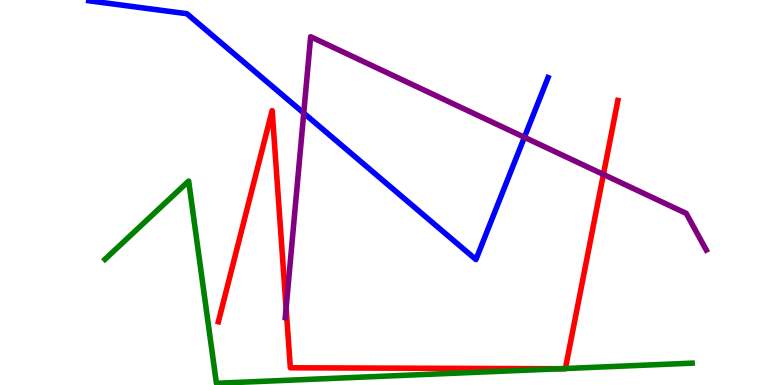[{'lines': ['blue', 'red'], 'intersections': []}, {'lines': ['green', 'red'], 'intersections': [{'x': 7.23, 'y': 0.422}, {'x': 7.3, 'y': 0.428}]}, {'lines': ['purple', 'red'], 'intersections': [{'x': 3.69, 'y': 2.0}, {'x': 7.79, 'y': 5.47}]}, {'lines': ['blue', 'green'], 'intersections': []}, {'lines': ['blue', 'purple'], 'intersections': [{'x': 3.92, 'y': 7.06}, {'x': 6.77, 'y': 6.43}]}, {'lines': ['green', 'purple'], 'intersections': []}]